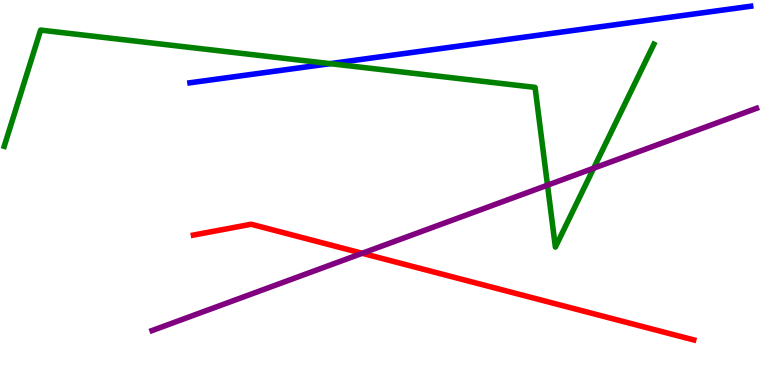[{'lines': ['blue', 'red'], 'intersections': []}, {'lines': ['green', 'red'], 'intersections': []}, {'lines': ['purple', 'red'], 'intersections': [{'x': 4.67, 'y': 3.42}]}, {'lines': ['blue', 'green'], 'intersections': [{'x': 4.26, 'y': 8.35}]}, {'lines': ['blue', 'purple'], 'intersections': []}, {'lines': ['green', 'purple'], 'intersections': [{'x': 7.06, 'y': 5.19}, {'x': 7.66, 'y': 5.63}]}]